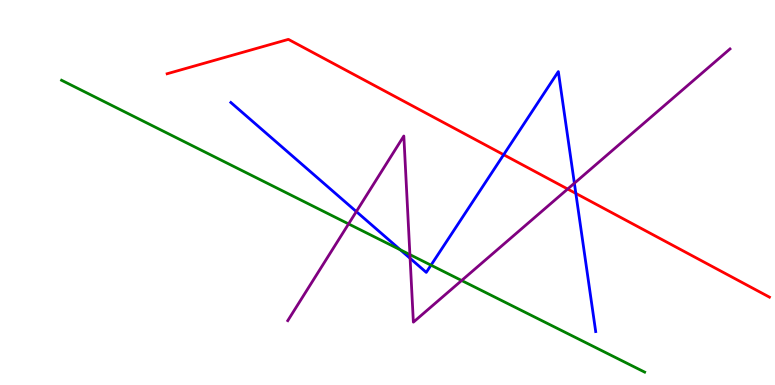[{'lines': ['blue', 'red'], 'intersections': [{'x': 6.5, 'y': 5.98}, {'x': 7.43, 'y': 4.98}]}, {'lines': ['green', 'red'], 'intersections': []}, {'lines': ['purple', 'red'], 'intersections': [{'x': 7.32, 'y': 5.09}]}, {'lines': ['blue', 'green'], 'intersections': [{'x': 5.17, 'y': 3.51}, {'x': 5.56, 'y': 3.11}]}, {'lines': ['blue', 'purple'], 'intersections': [{'x': 4.6, 'y': 4.5}, {'x': 5.29, 'y': 3.29}, {'x': 7.41, 'y': 5.24}]}, {'lines': ['green', 'purple'], 'intersections': [{'x': 4.5, 'y': 4.18}, {'x': 5.29, 'y': 3.39}, {'x': 5.96, 'y': 2.71}]}]